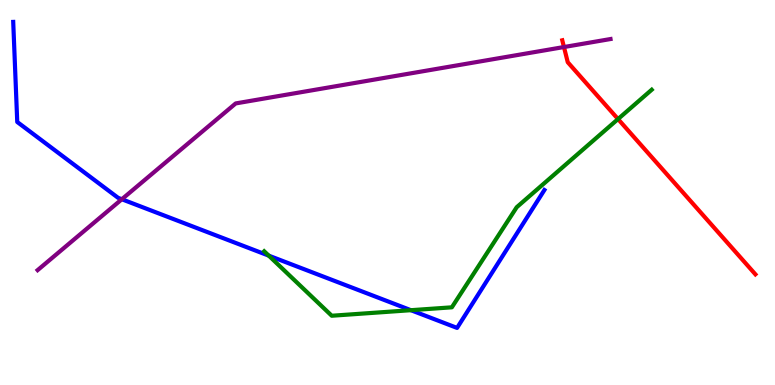[{'lines': ['blue', 'red'], 'intersections': []}, {'lines': ['green', 'red'], 'intersections': [{'x': 7.97, 'y': 6.91}]}, {'lines': ['purple', 'red'], 'intersections': [{'x': 7.28, 'y': 8.78}]}, {'lines': ['blue', 'green'], 'intersections': [{'x': 3.47, 'y': 3.36}, {'x': 5.3, 'y': 1.94}]}, {'lines': ['blue', 'purple'], 'intersections': [{'x': 1.57, 'y': 4.82}]}, {'lines': ['green', 'purple'], 'intersections': []}]